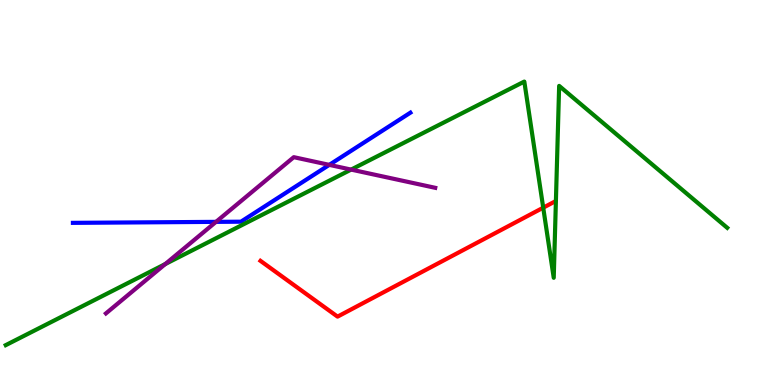[{'lines': ['blue', 'red'], 'intersections': []}, {'lines': ['green', 'red'], 'intersections': [{'x': 7.01, 'y': 4.61}]}, {'lines': ['purple', 'red'], 'intersections': []}, {'lines': ['blue', 'green'], 'intersections': []}, {'lines': ['blue', 'purple'], 'intersections': [{'x': 2.79, 'y': 4.24}, {'x': 4.25, 'y': 5.72}]}, {'lines': ['green', 'purple'], 'intersections': [{'x': 2.13, 'y': 3.14}, {'x': 4.53, 'y': 5.59}]}]